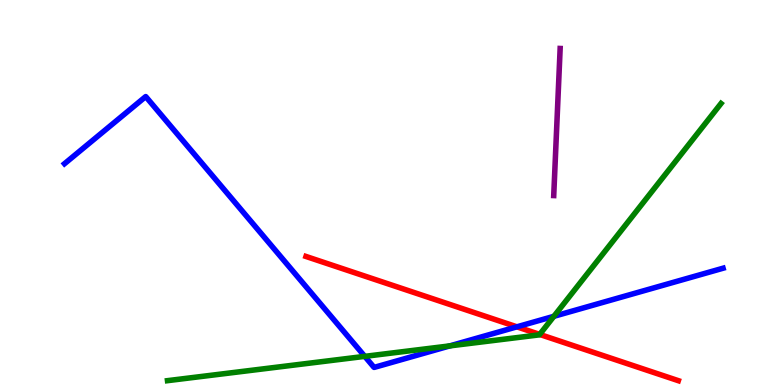[{'lines': ['blue', 'red'], 'intersections': [{'x': 6.67, 'y': 1.51}]}, {'lines': ['green', 'red'], 'intersections': [{'x': 6.96, 'y': 1.31}]}, {'lines': ['purple', 'red'], 'intersections': []}, {'lines': ['blue', 'green'], 'intersections': [{'x': 4.71, 'y': 0.744}, {'x': 5.8, 'y': 1.02}, {'x': 7.15, 'y': 1.78}]}, {'lines': ['blue', 'purple'], 'intersections': []}, {'lines': ['green', 'purple'], 'intersections': []}]